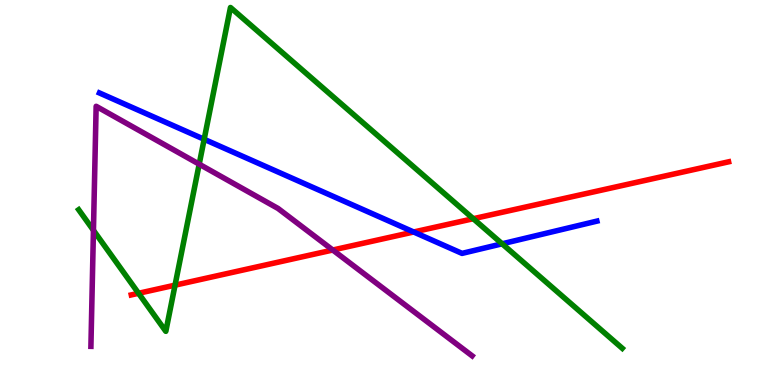[{'lines': ['blue', 'red'], 'intersections': [{'x': 5.34, 'y': 3.97}]}, {'lines': ['green', 'red'], 'intersections': [{'x': 1.79, 'y': 2.38}, {'x': 2.26, 'y': 2.59}, {'x': 6.11, 'y': 4.32}]}, {'lines': ['purple', 'red'], 'intersections': [{'x': 4.29, 'y': 3.51}]}, {'lines': ['blue', 'green'], 'intersections': [{'x': 2.63, 'y': 6.38}, {'x': 6.48, 'y': 3.67}]}, {'lines': ['blue', 'purple'], 'intersections': []}, {'lines': ['green', 'purple'], 'intersections': [{'x': 1.21, 'y': 4.02}, {'x': 2.57, 'y': 5.74}]}]